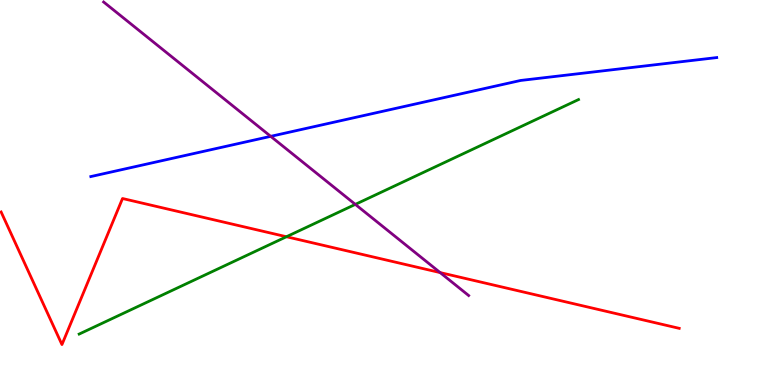[{'lines': ['blue', 'red'], 'intersections': []}, {'lines': ['green', 'red'], 'intersections': [{'x': 3.7, 'y': 3.85}]}, {'lines': ['purple', 'red'], 'intersections': [{'x': 5.68, 'y': 2.92}]}, {'lines': ['blue', 'green'], 'intersections': []}, {'lines': ['blue', 'purple'], 'intersections': [{'x': 3.49, 'y': 6.46}]}, {'lines': ['green', 'purple'], 'intersections': [{'x': 4.58, 'y': 4.69}]}]